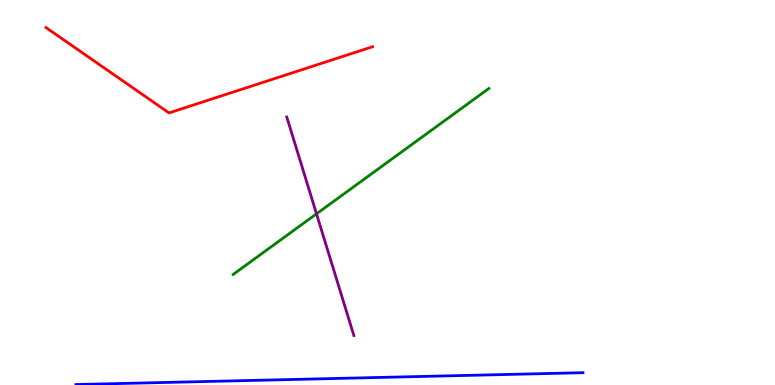[{'lines': ['blue', 'red'], 'intersections': []}, {'lines': ['green', 'red'], 'intersections': []}, {'lines': ['purple', 'red'], 'intersections': []}, {'lines': ['blue', 'green'], 'intersections': []}, {'lines': ['blue', 'purple'], 'intersections': []}, {'lines': ['green', 'purple'], 'intersections': [{'x': 4.08, 'y': 4.45}]}]